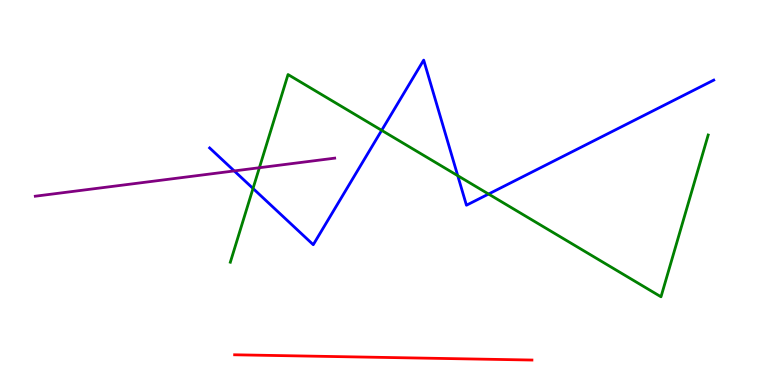[{'lines': ['blue', 'red'], 'intersections': []}, {'lines': ['green', 'red'], 'intersections': []}, {'lines': ['purple', 'red'], 'intersections': []}, {'lines': ['blue', 'green'], 'intersections': [{'x': 3.26, 'y': 5.11}, {'x': 4.92, 'y': 6.61}, {'x': 5.91, 'y': 5.44}, {'x': 6.3, 'y': 4.96}]}, {'lines': ['blue', 'purple'], 'intersections': [{'x': 3.02, 'y': 5.56}]}, {'lines': ['green', 'purple'], 'intersections': [{'x': 3.35, 'y': 5.64}]}]